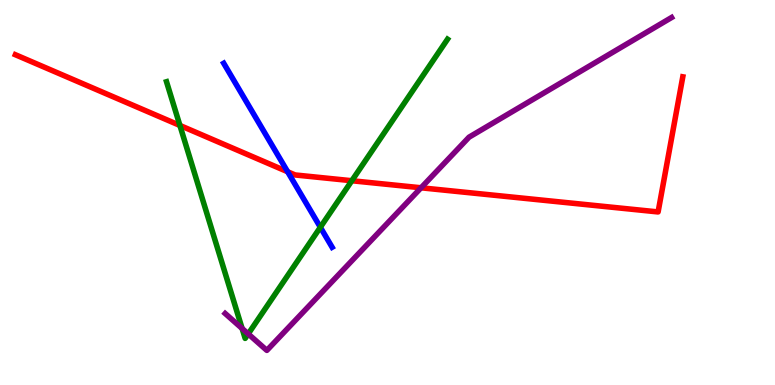[{'lines': ['blue', 'red'], 'intersections': [{'x': 3.71, 'y': 5.54}]}, {'lines': ['green', 'red'], 'intersections': [{'x': 2.32, 'y': 6.74}, {'x': 4.54, 'y': 5.31}]}, {'lines': ['purple', 'red'], 'intersections': [{'x': 5.43, 'y': 5.12}]}, {'lines': ['blue', 'green'], 'intersections': [{'x': 4.13, 'y': 4.1}]}, {'lines': ['blue', 'purple'], 'intersections': []}, {'lines': ['green', 'purple'], 'intersections': [{'x': 3.12, 'y': 1.47}, {'x': 3.2, 'y': 1.33}]}]